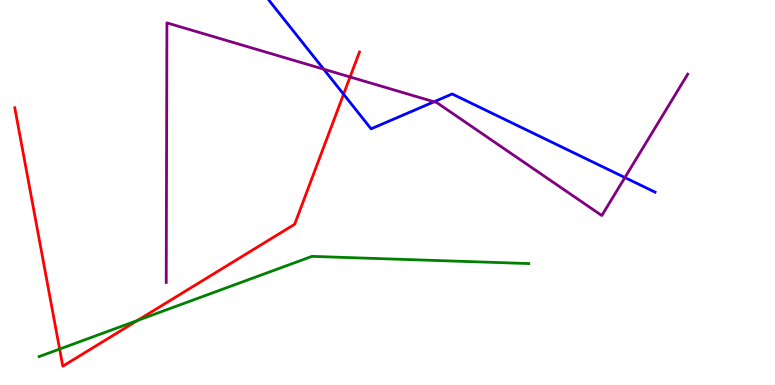[{'lines': ['blue', 'red'], 'intersections': [{'x': 4.43, 'y': 7.55}]}, {'lines': ['green', 'red'], 'intersections': [{'x': 0.769, 'y': 0.933}, {'x': 1.77, 'y': 1.68}]}, {'lines': ['purple', 'red'], 'intersections': [{'x': 4.52, 'y': 8.0}]}, {'lines': ['blue', 'green'], 'intersections': []}, {'lines': ['blue', 'purple'], 'intersections': [{'x': 4.18, 'y': 8.2}, {'x': 5.6, 'y': 7.36}, {'x': 8.06, 'y': 5.39}]}, {'lines': ['green', 'purple'], 'intersections': []}]